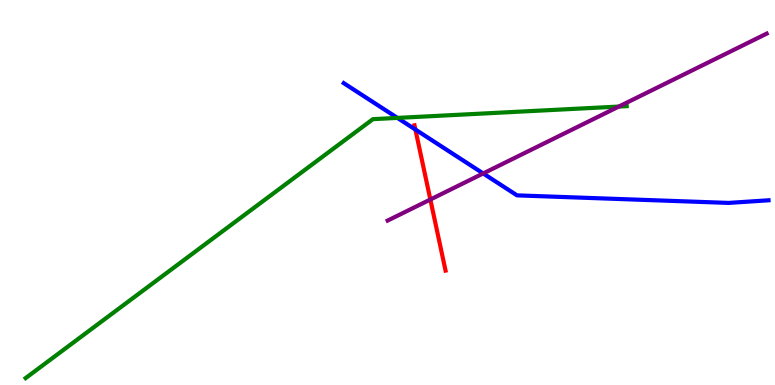[{'lines': ['blue', 'red'], 'intersections': [{'x': 5.36, 'y': 6.64}]}, {'lines': ['green', 'red'], 'intersections': []}, {'lines': ['purple', 'red'], 'intersections': [{'x': 5.55, 'y': 4.82}]}, {'lines': ['blue', 'green'], 'intersections': [{'x': 5.13, 'y': 6.94}]}, {'lines': ['blue', 'purple'], 'intersections': [{'x': 6.23, 'y': 5.49}]}, {'lines': ['green', 'purple'], 'intersections': [{'x': 7.98, 'y': 7.23}]}]